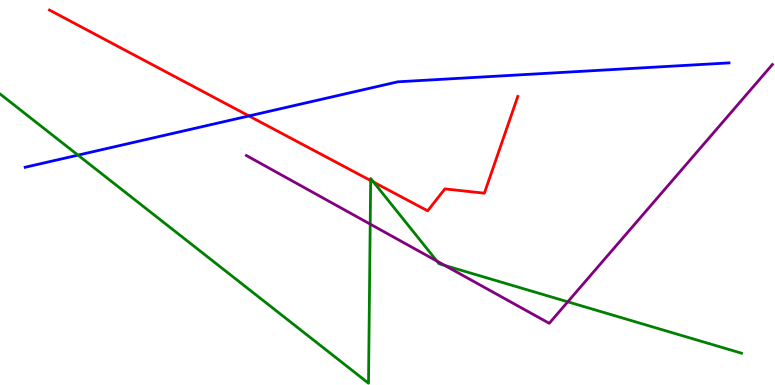[{'lines': ['blue', 'red'], 'intersections': [{'x': 3.21, 'y': 6.99}]}, {'lines': ['green', 'red'], 'intersections': [{'x': 4.78, 'y': 5.31}, {'x': 4.82, 'y': 5.27}]}, {'lines': ['purple', 'red'], 'intersections': []}, {'lines': ['blue', 'green'], 'intersections': [{'x': 1.01, 'y': 5.97}]}, {'lines': ['blue', 'purple'], 'intersections': []}, {'lines': ['green', 'purple'], 'intersections': [{'x': 4.78, 'y': 4.18}, {'x': 5.64, 'y': 3.22}, {'x': 5.74, 'y': 3.11}, {'x': 7.33, 'y': 2.16}]}]